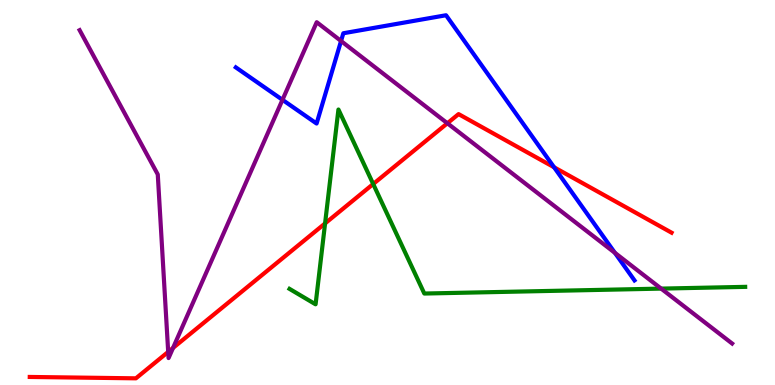[{'lines': ['blue', 'red'], 'intersections': [{'x': 7.15, 'y': 5.66}]}, {'lines': ['green', 'red'], 'intersections': [{'x': 4.19, 'y': 4.2}, {'x': 4.82, 'y': 5.22}]}, {'lines': ['purple', 'red'], 'intersections': [{'x': 2.17, 'y': 0.86}, {'x': 2.23, 'y': 0.963}, {'x': 5.77, 'y': 6.8}]}, {'lines': ['blue', 'green'], 'intersections': []}, {'lines': ['blue', 'purple'], 'intersections': [{'x': 3.64, 'y': 7.41}, {'x': 4.4, 'y': 8.93}, {'x': 7.93, 'y': 3.43}]}, {'lines': ['green', 'purple'], 'intersections': [{'x': 8.53, 'y': 2.5}]}]